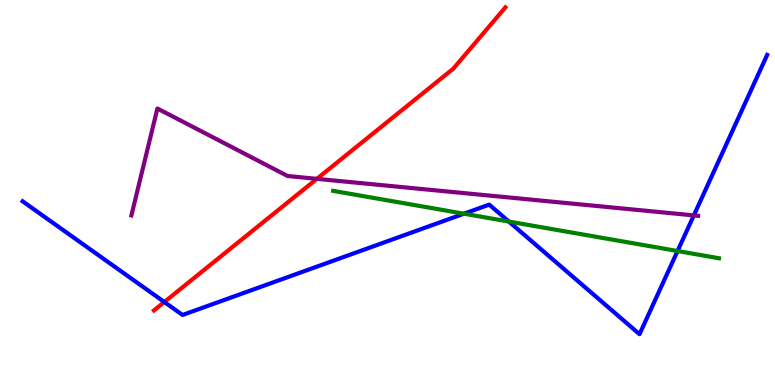[{'lines': ['blue', 'red'], 'intersections': [{'x': 2.12, 'y': 2.16}]}, {'lines': ['green', 'red'], 'intersections': []}, {'lines': ['purple', 'red'], 'intersections': [{'x': 4.09, 'y': 5.35}]}, {'lines': ['blue', 'green'], 'intersections': [{'x': 5.99, 'y': 4.45}, {'x': 6.57, 'y': 4.25}, {'x': 8.74, 'y': 3.48}]}, {'lines': ['blue', 'purple'], 'intersections': [{'x': 8.95, 'y': 4.41}]}, {'lines': ['green', 'purple'], 'intersections': []}]